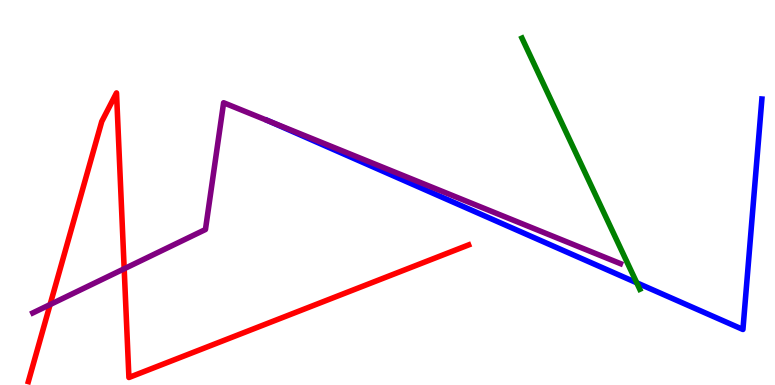[{'lines': ['blue', 'red'], 'intersections': []}, {'lines': ['green', 'red'], 'intersections': []}, {'lines': ['purple', 'red'], 'intersections': [{'x': 0.646, 'y': 2.09}, {'x': 1.6, 'y': 3.02}]}, {'lines': ['blue', 'green'], 'intersections': [{'x': 8.22, 'y': 2.65}]}, {'lines': ['blue', 'purple'], 'intersections': [{'x': 3.47, 'y': 6.85}]}, {'lines': ['green', 'purple'], 'intersections': []}]